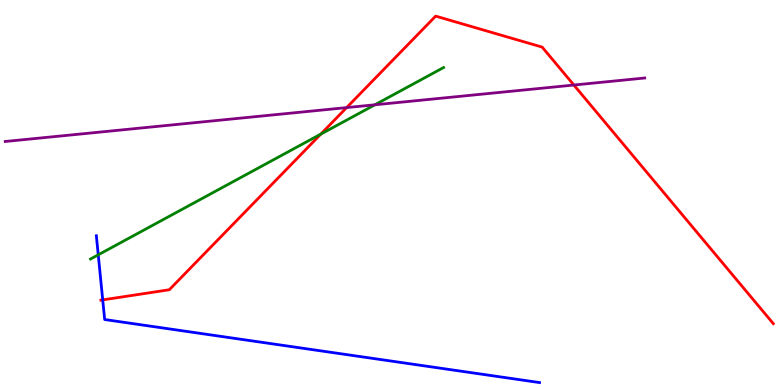[{'lines': ['blue', 'red'], 'intersections': [{'x': 1.33, 'y': 2.21}]}, {'lines': ['green', 'red'], 'intersections': [{'x': 4.14, 'y': 6.52}]}, {'lines': ['purple', 'red'], 'intersections': [{'x': 4.47, 'y': 7.21}, {'x': 7.4, 'y': 7.79}]}, {'lines': ['blue', 'green'], 'intersections': [{'x': 1.27, 'y': 3.38}]}, {'lines': ['blue', 'purple'], 'intersections': []}, {'lines': ['green', 'purple'], 'intersections': [{'x': 4.84, 'y': 7.28}]}]